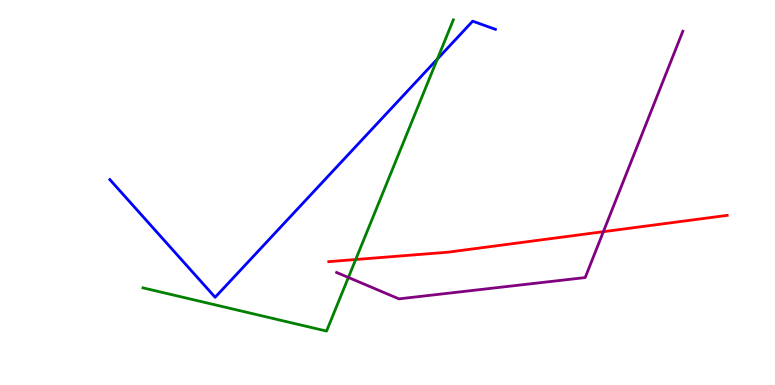[{'lines': ['blue', 'red'], 'intersections': []}, {'lines': ['green', 'red'], 'intersections': [{'x': 4.59, 'y': 3.26}]}, {'lines': ['purple', 'red'], 'intersections': [{'x': 7.79, 'y': 3.98}]}, {'lines': ['blue', 'green'], 'intersections': [{'x': 5.64, 'y': 8.47}]}, {'lines': ['blue', 'purple'], 'intersections': []}, {'lines': ['green', 'purple'], 'intersections': [{'x': 4.5, 'y': 2.79}]}]